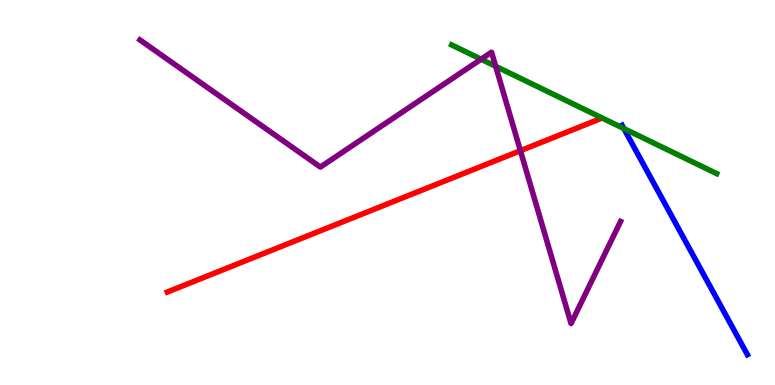[{'lines': ['blue', 'red'], 'intersections': []}, {'lines': ['green', 'red'], 'intersections': []}, {'lines': ['purple', 'red'], 'intersections': [{'x': 6.72, 'y': 6.09}]}, {'lines': ['blue', 'green'], 'intersections': [{'x': 8.05, 'y': 6.66}]}, {'lines': ['blue', 'purple'], 'intersections': []}, {'lines': ['green', 'purple'], 'intersections': [{'x': 6.21, 'y': 8.46}, {'x': 6.4, 'y': 8.28}]}]